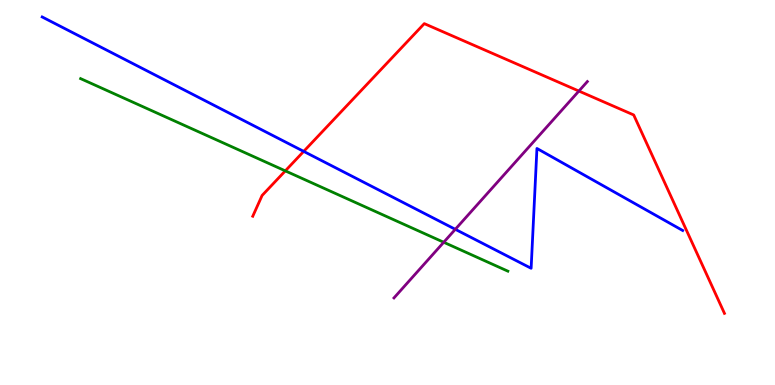[{'lines': ['blue', 'red'], 'intersections': [{'x': 3.92, 'y': 6.07}]}, {'lines': ['green', 'red'], 'intersections': [{'x': 3.68, 'y': 5.56}]}, {'lines': ['purple', 'red'], 'intersections': [{'x': 7.47, 'y': 7.64}]}, {'lines': ['blue', 'green'], 'intersections': []}, {'lines': ['blue', 'purple'], 'intersections': [{'x': 5.87, 'y': 4.04}]}, {'lines': ['green', 'purple'], 'intersections': [{'x': 5.73, 'y': 3.71}]}]